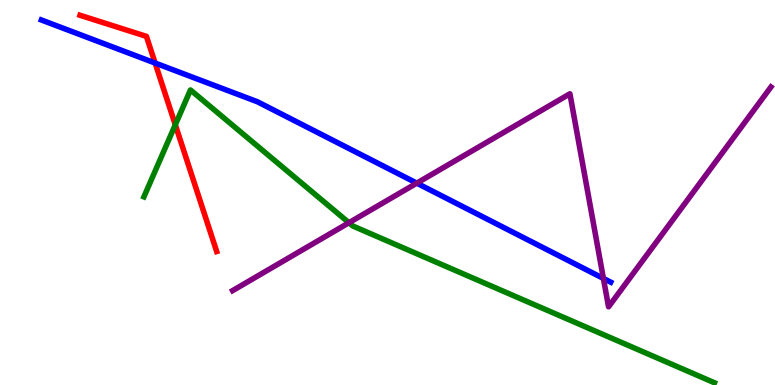[{'lines': ['blue', 'red'], 'intersections': [{'x': 2.0, 'y': 8.36}]}, {'lines': ['green', 'red'], 'intersections': [{'x': 2.26, 'y': 6.76}]}, {'lines': ['purple', 'red'], 'intersections': []}, {'lines': ['blue', 'green'], 'intersections': []}, {'lines': ['blue', 'purple'], 'intersections': [{'x': 5.38, 'y': 5.24}, {'x': 7.79, 'y': 2.77}]}, {'lines': ['green', 'purple'], 'intersections': [{'x': 4.5, 'y': 4.21}]}]